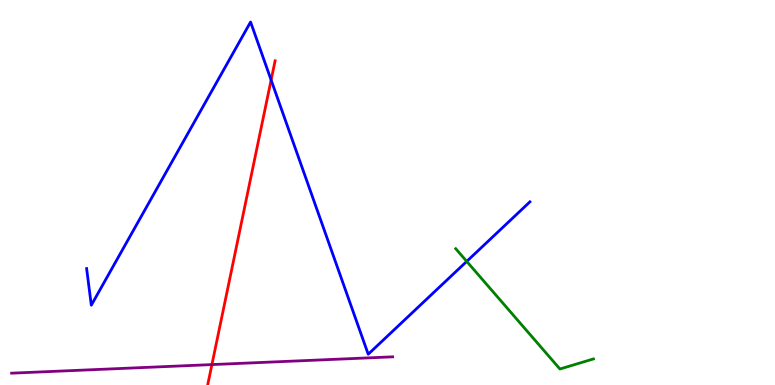[{'lines': ['blue', 'red'], 'intersections': [{'x': 3.5, 'y': 7.92}]}, {'lines': ['green', 'red'], 'intersections': []}, {'lines': ['purple', 'red'], 'intersections': [{'x': 2.73, 'y': 0.53}]}, {'lines': ['blue', 'green'], 'intersections': [{'x': 6.02, 'y': 3.21}]}, {'lines': ['blue', 'purple'], 'intersections': []}, {'lines': ['green', 'purple'], 'intersections': []}]